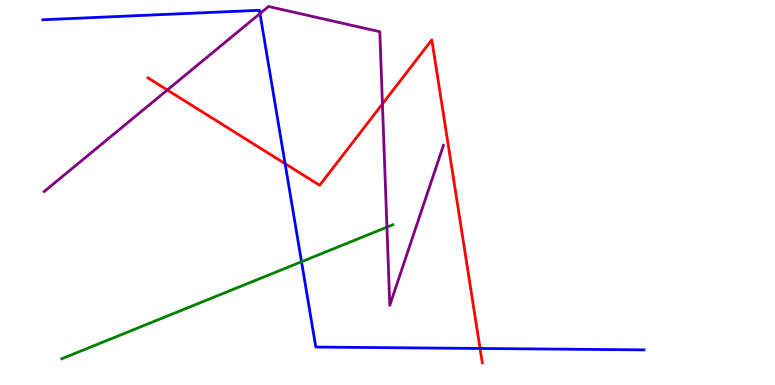[{'lines': ['blue', 'red'], 'intersections': [{'x': 3.68, 'y': 5.75}, {'x': 6.19, 'y': 0.949}]}, {'lines': ['green', 'red'], 'intersections': []}, {'lines': ['purple', 'red'], 'intersections': [{'x': 2.16, 'y': 7.66}, {'x': 4.93, 'y': 7.3}]}, {'lines': ['blue', 'green'], 'intersections': [{'x': 3.89, 'y': 3.2}]}, {'lines': ['blue', 'purple'], 'intersections': [{'x': 3.35, 'y': 9.65}]}, {'lines': ['green', 'purple'], 'intersections': [{'x': 4.99, 'y': 4.1}]}]